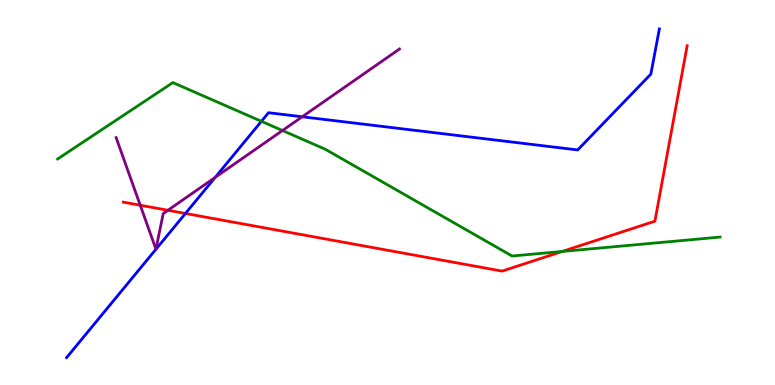[{'lines': ['blue', 'red'], 'intersections': [{'x': 2.39, 'y': 4.46}]}, {'lines': ['green', 'red'], 'intersections': [{'x': 7.26, 'y': 3.47}]}, {'lines': ['purple', 'red'], 'intersections': [{'x': 1.81, 'y': 4.67}, {'x': 2.17, 'y': 4.54}]}, {'lines': ['blue', 'green'], 'intersections': [{'x': 3.37, 'y': 6.85}]}, {'lines': ['blue', 'purple'], 'intersections': [{'x': 2.78, 'y': 5.39}, {'x': 3.9, 'y': 6.97}]}, {'lines': ['green', 'purple'], 'intersections': [{'x': 3.64, 'y': 6.61}]}]